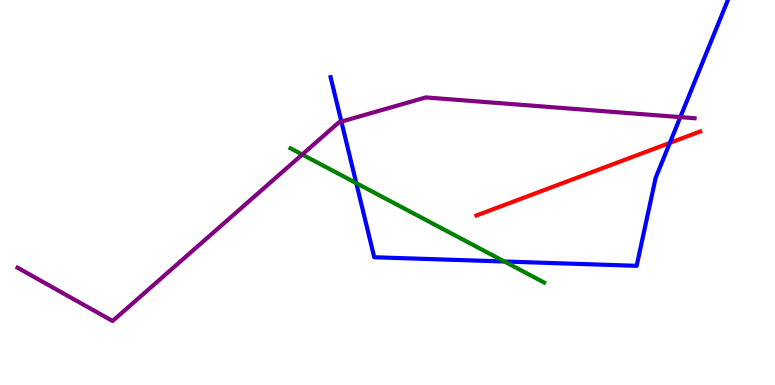[{'lines': ['blue', 'red'], 'intersections': [{'x': 8.64, 'y': 6.29}]}, {'lines': ['green', 'red'], 'intersections': []}, {'lines': ['purple', 'red'], 'intersections': []}, {'lines': ['blue', 'green'], 'intersections': [{'x': 4.6, 'y': 5.24}, {'x': 6.51, 'y': 3.21}]}, {'lines': ['blue', 'purple'], 'intersections': [{'x': 4.4, 'y': 6.84}, {'x': 8.78, 'y': 6.96}]}, {'lines': ['green', 'purple'], 'intersections': [{'x': 3.9, 'y': 5.99}]}]